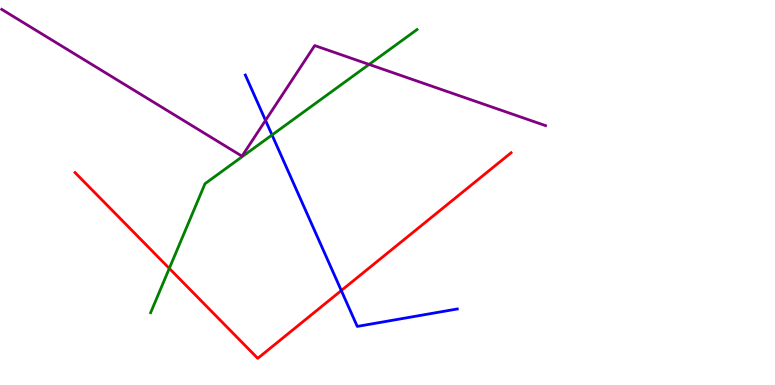[{'lines': ['blue', 'red'], 'intersections': [{'x': 4.4, 'y': 2.45}]}, {'lines': ['green', 'red'], 'intersections': [{'x': 2.18, 'y': 3.03}]}, {'lines': ['purple', 'red'], 'intersections': []}, {'lines': ['blue', 'green'], 'intersections': [{'x': 3.51, 'y': 6.49}]}, {'lines': ['blue', 'purple'], 'intersections': [{'x': 3.43, 'y': 6.87}]}, {'lines': ['green', 'purple'], 'intersections': [{'x': 4.76, 'y': 8.33}]}]